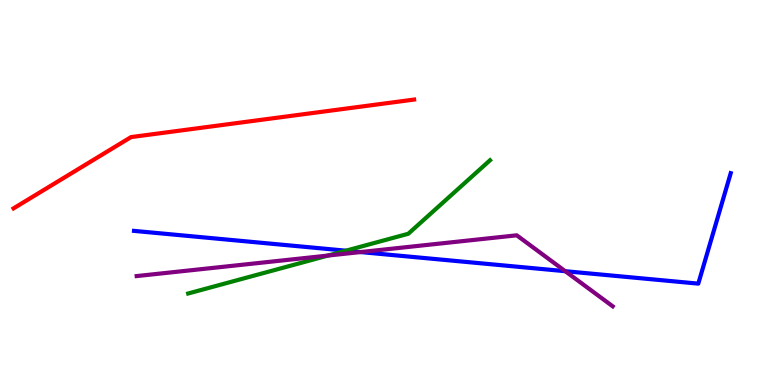[{'lines': ['blue', 'red'], 'intersections': []}, {'lines': ['green', 'red'], 'intersections': []}, {'lines': ['purple', 'red'], 'intersections': []}, {'lines': ['blue', 'green'], 'intersections': [{'x': 4.46, 'y': 3.49}]}, {'lines': ['blue', 'purple'], 'intersections': [{'x': 4.65, 'y': 3.45}, {'x': 7.29, 'y': 2.96}]}, {'lines': ['green', 'purple'], 'intersections': [{'x': 4.23, 'y': 3.36}]}]